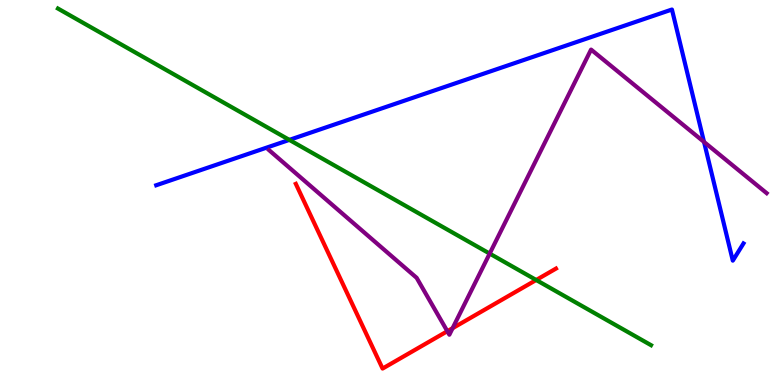[{'lines': ['blue', 'red'], 'intersections': []}, {'lines': ['green', 'red'], 'intersections': [{'x': 6.92, 'y': 2.73}]}, {'lines': ['purple', 'red'], 'intersections': [{'x': 5.77, 'y': 1.4}, {'x': 5.84, 'y': 1.48}]}, {'lines': ['blue', 'green'], 'intersections': [{'x': 3.73, 'y': 6.37}]}, {'lines': ['blue', 'purple'], 'intersections': [{'x': 9.08, 'y': 6.31}]}, {'lines': ['green', 'purple'], 'intersections': [{'x': 6.32, 'y': 3.41}]}]